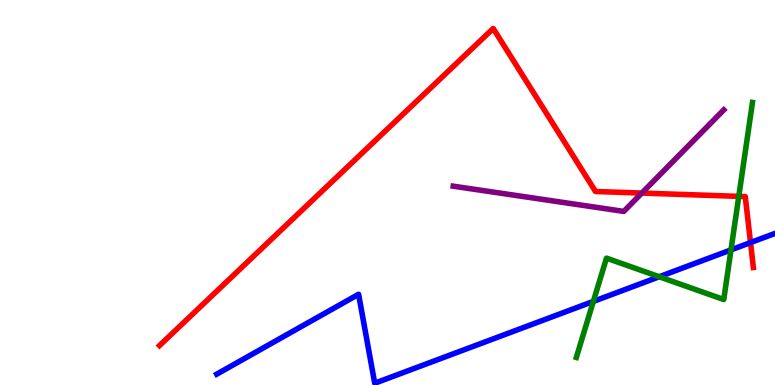[{'lines': ['blue', 'red'], 'intersections': [{'x': 9.68, 'y': 3.7}]}, {'lines': ['green', 'red'], 'intersections': [{'x': 9.53, 'y': 4.9}]}, {'lines': ['purple', 'red'], 'intersections': [{'x': 8.28, 'y': 4.99}]}, {'lines': ['blue', 'green'], 'intersections': [{'x': 7.66, 'y': 2.17}, {'x': 8.51, 'y': 2.81}, {'x': 9.43, 'y': 3.51}]}, {'lines': ['blue', 'purple'], 'intersections': []}, {'lines': ['green', 'purple'], 'intersections': []}]